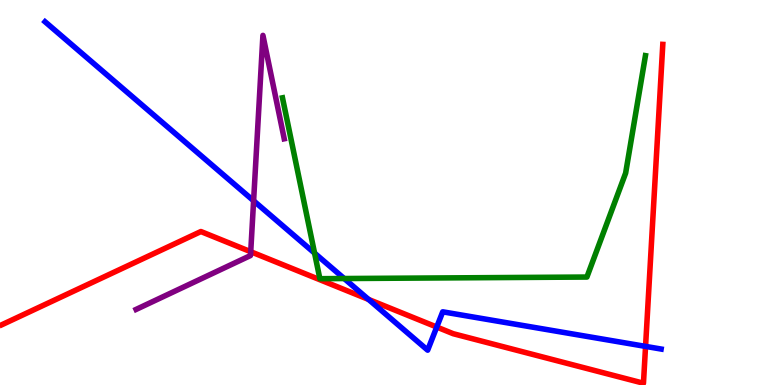[{'lines': ['blue', 'red'], 'intersections': [{'x': 4.76, 'y': 2.22}, {'x': 5.64, 'y': 1.51}, {'x': 8.33, 'y': 1.0}]}, {'lines': ['green', 'red'], 'intersections': []}, {'lines': ['purple', 'red'], 'intersections': [{'x': 3.24, 'y': 3.46}]}, {'lines': ['blue', 'green'], 'intersections': [{'x': 4.06, 'y': 3.43}, {'x': 4.44, 'y': 2.77}]}, {'lines': ['blue', 'purple'], 'intersections': [{'x': 3.27, 'y': 4.79}]}, {'lines': ['green', 'purple'], 'intersections': []}]